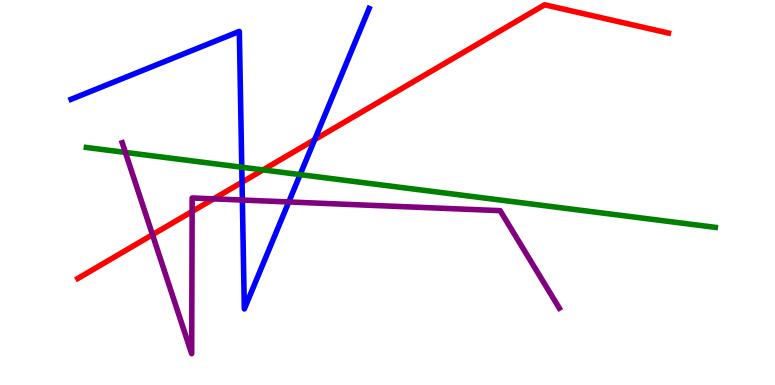[{'lines': ['blue', 'red'], 'intersections': [{'x': 3.12, 'y': 5.27}, {'x': 4.06, 'y': 6.37}]}, {'lines': ['green', 'red'], 'intersections': [{'x': 3.39, 'y': 5.59}]}, {'lines': ['purple', 'red'], 'intersections': [{'x': 1.97, 'y': 3.9}, {'x': 2.48, 'y': 4.51}, {'x': 2.76, 'y': 4.83}]}, {'lines': ['blue', 'green'], 'intersections': [{'x': 3.12, 'y': 5.66}, {'x': 3.87, 'y': 5.46}]}, {'lines': ['blue', 'purple'], 'intersections': [{'x': 3.13, 'y': 4.8}, {'x': 3.73, 'y': 4.75}]}, {'lines': ['green', 'purple'], 'intersections': [{'x': 1.62, 'y': 6.04}]}]